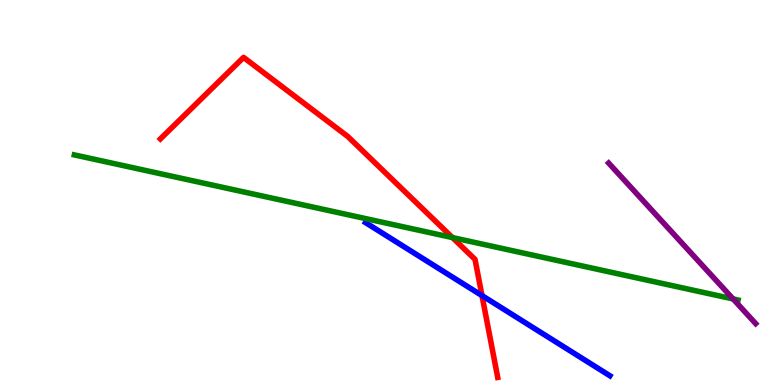[{'lines': ['blue', 'red'], 'intersections': [{'x': 6.22, 'y': 2.32}]}, {'lines': ['green', 'red'], 'intersections': [{'x': 5.84, 'y': 3.83}]}, {'lines': ['purple', 'red'], 'intersections': []}, {'lines': ['blue', 'green'], 'intersections': []}, {'lines': ['blue', 'purple'], 'intersections': []}, {'lines': ['green', 'purple'], 'intersections': [{'x': 9.46, 'y': 2.24}]}]